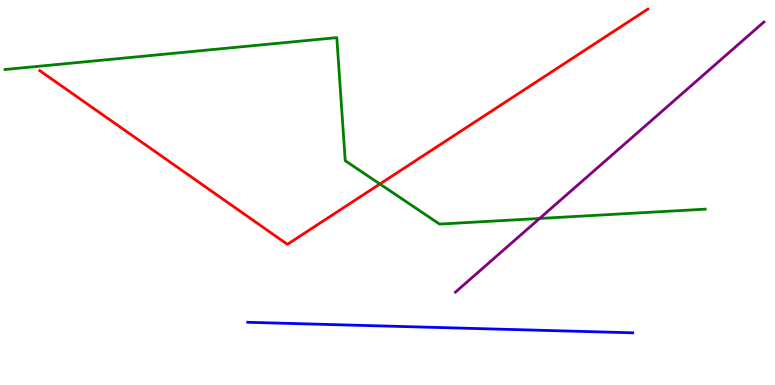[{'lines': ['blue', 'red'], 'intersections': []}, {'lines': ['green', 'red'], 'intersections': [{'x': 4.9, 'y': 5.22}]}, {'lines': ['purple', 'red'], 'intersections': []}, {'lines': ['blue', 'green'], 'intersections': []}, {'lines': ['blue', 'purple'], 'intersections': []}, {'lines': ['green', 'purple'], 'intersections': [{'x': 6.96, 'y': 4.33}]}]